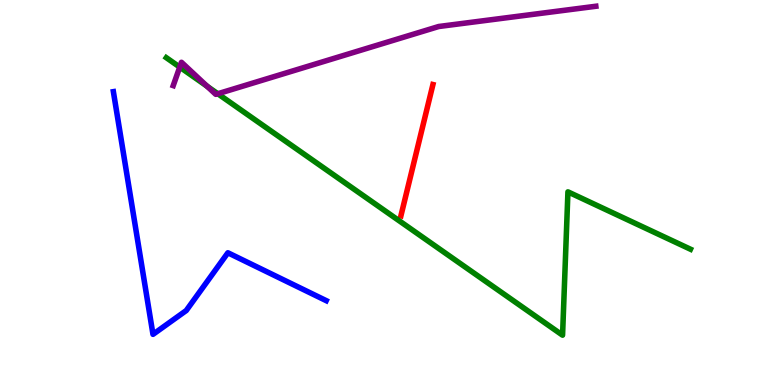[{'lines': ['blue', 'red'], 'intersections': []}, {'lines': ['green', 'red'], 'intersections': []}, {'lines': ['purple', 'red'], 'intersections': []}, {'lines': ['blue', 'green'], 'intersections': []}, {'lines': ['blue', 'purple'], 'intersections': []}, {'lines': ['green', 'purple'], 'intersections': [{'x': 2.32, 'y': 8.26}, {'x': 2.67, 'y': 7.76}, {'x': 2.81, 'y': 7.56}]}]